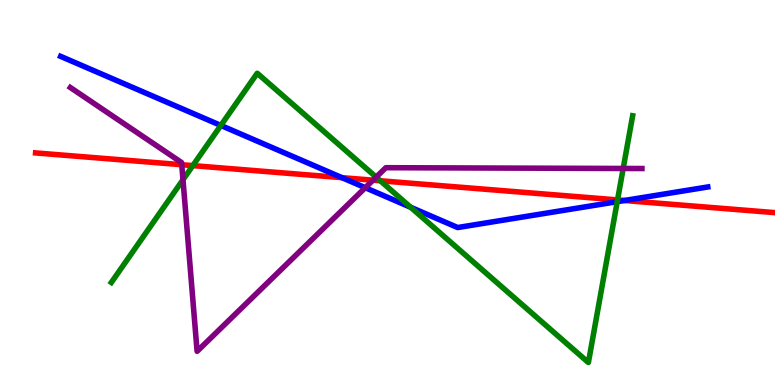[{'lines': ['blue', 'red'], 'intersections': [{'x': 4.41, 'y': 5.39}, {'x': 8.06, 'y': 4.79}]}, {'lines': ['green', 'red'], 'intersections': [{'x': 2.49, 'y': 5.7}, {'x': 4.91, 'y': 5.3}, {'x': 7.97, 'y': 4.81}]}, {'lines': ['purple', 'red'], 'intersections': [{'x': 2.35, 'y': 5.72}, {'x': 4.81, 'y': 5.32}]}, {'lines': ['blue', 'green'], 'intersections': [{'x': 2.85, 'y': 6.74}, {'x': 5.3, 'y': 4.62}, {'x': 7.96, 'y': 4.76}]}, {'lines': ['blue', 'purple'], 'intersections': [{'x': 4.71, 'y': 5.12}]}, {'lines': ['green', 'purple'], 'intersections': [{'x': 2.36, 'y': 5.33}, {'x': 4.85, 'y': 5.4}, {'x': 8.04, 'y': 5.62}]}]